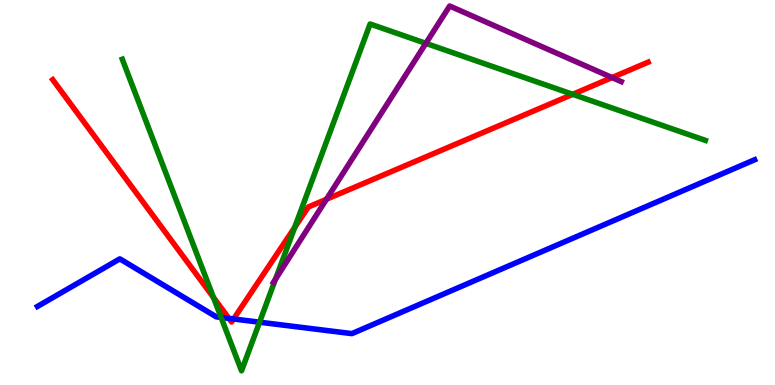[{'lines': ['blue', 'red'], 'intersections': [{'x': 2.95, 'y': 1.73}, {'x': 3.01, 'y': 1.71}]}, {'lines': ['green', 'red'], 'intersections': [{'x': 2.75, 'y': 2.27}, {'x': 3.8, 'y': 4.09}, {'x': 7.39, 'y': 7.55}]}, {'lines': ['purple', 'red'], 'intersections': [{'x': 4.21, 'y': 4.82}, {'x': 7.9, 'y': 7.99}]}, {'lines': ['blue', 'green'], 'intersections': [{'x': 2.85, 'y': 1.76}, {'x': 3.35, 'y': 1.63}]}, {'lines': ['blue', 'purple'], 'intersections': []}, {'lines': ['green', 'purple'], 'intersections': [{'x': 3.55, 'y': 2.75}, {'x': 5.49, 'y': 8.87}]}]